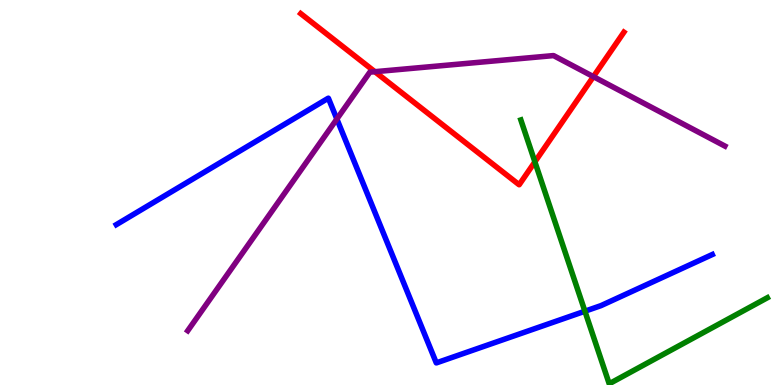[{'lines': ['blue', 'red'], 'intersections': []}, {'lines': ['green', 'red'], 'intersections': [{'x': 6.9, 'y': 5.8}]}, {'lines': ['purple', 'red'], 'intersections': [{'x': 4.84, 'y': 8.14}, {'x': 7.66, 'y': 8.01}]}, {'lines': ['blue', 'green'], 'intersections': [{'x': 7.55, 'y': 1.92}]}, {'lines': ['blue', 'purple'], 'intersections': [{'x': 4.35, 'y': 6.91}]}, {'lines': ['green', 'purple'], 'intersections': []}]